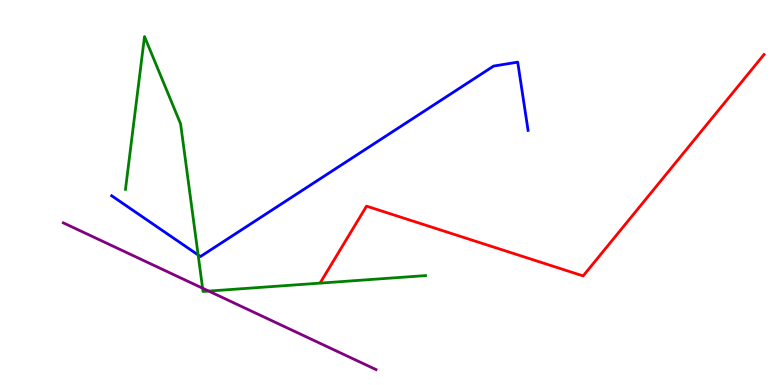[{'lines': ['blue', 'red'], 'intersections': []}, {'lines': ['green', 'red'], 'intersections': []}, {'lines': ['purple', 'red'], 'intersections': []}, {'lines': ['blue', 'green'], 'intersections': [{'x': 2.56, 'y': 3.38}]}, {'lines': ['blue', 'purple'], 'intersections': []}, {'lines': ['green', 'purple'], 'intersections': [{'x': 2.61, 'y': 2.51}, {'x': 2.69, 'y': 2.44}]}]